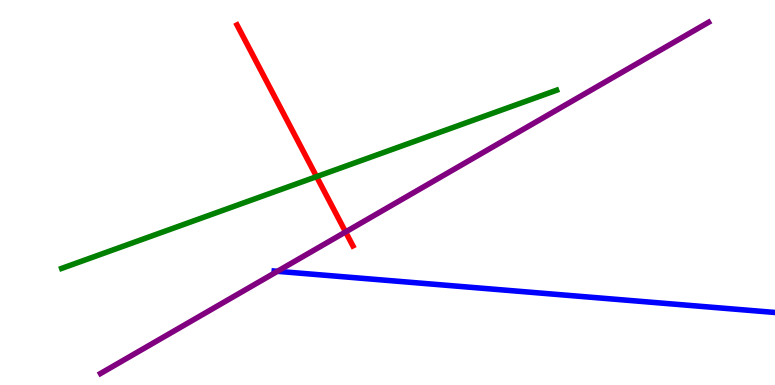[{'lines': ['blue', 'red'], 'intersections': []}, {'lines': ['green', 'red'], 'intersections': [{'x': 4.08, 'y': 5.41}]}, {'lines': ['purple', 'red'], 'intersections': [{'x': 4.46, 'y': 3.98}]}, {'lines': ['blue', 'green'], 'intersections': []}, {'lines': ['blue', 'purple'], 'intersections': [{'x': 3.58, 'y': 2.95}]}, {'lines': ['green', 'purple'], 'intersections': []}]